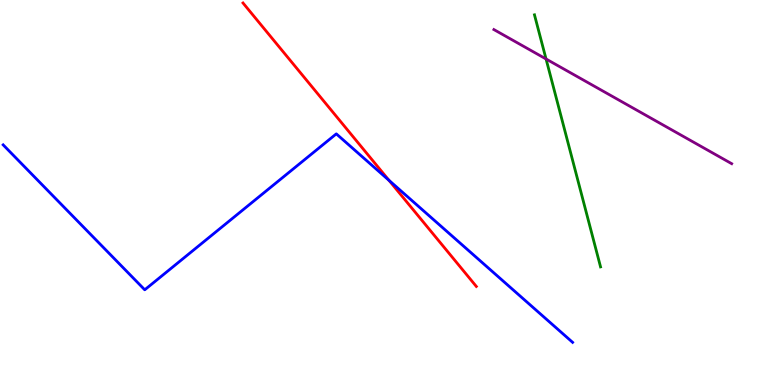[{'lines': ['blue', 'red'], 'intersections': [{'x': 5.02, 'y': 5.32}]}, {'lines': ['green', 'red'], 'intersections': []}, {'lines': ['purple', 'red'], 'intersections': []}, {'lines': ['blue', 'green'], 'intersections': []}, {'lines': ['blue', 'purple'], 'intersections': []}, {'lines': ['green', 'purple'], 'intersections': [{'x': 7.05, 'y': 8.47}]}]